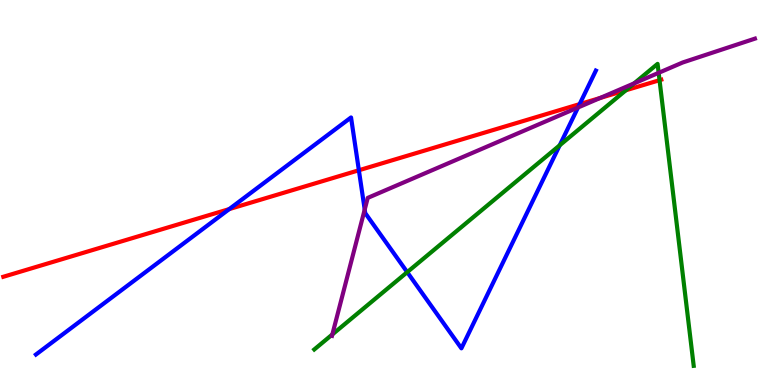[{'lines': ['blue', 'red'], 'intersections': [{'x': 2.96, 'y': 4.57}, {'x': 4.63, 'y': 5.58}, {'x': 7.48, 'y': 7.3}]}, {'lines': ['green', 'red'], 'intersections': [{'x': 8.08, 'y': 7.66}, {'x': 8.51, 'y': 7.92}]}, {'lines': ['purple', 'red'], 'intersections': [{'x': 7.74, 'y': 7.46}]}, {'lines': ['blue', 'green'], 'intersections': [{'x': 5.25, 'y': 2.93}, {'x': 7.22, 'y': 6.23}]}, {'lines': ['blue', 'purple'], 'intersections': [{'x': 4.71, 'y': 4.56}, {'x': 7.46, 'y': 7.21}]}, {'lines': ['green', 'purple'], 'intersections': [{'x': 4.29, 'y': 1.31}, {'x': 8.18, 'y': 7.84}, {'x': 8.5, 'y': 8.11}]}]